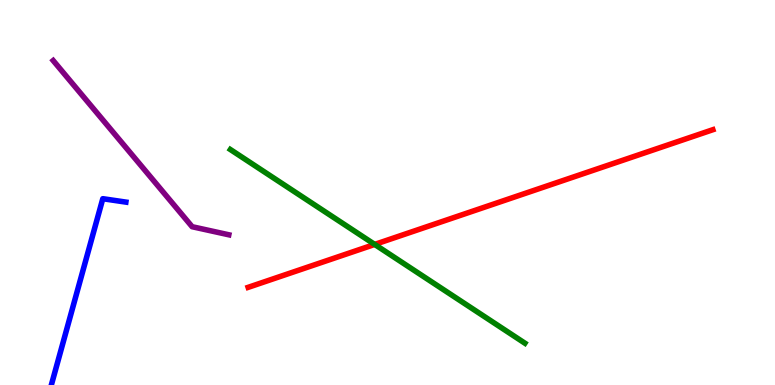[{'lines': ['blue', 'red'], 'intersections': []}, {'lines': ['green', 'red'], 'intersections': [{'x': 4.83, 'y': 3.65}]}, {'lines': ['purple', 'red'], 'intersections': []}, {'lines': ['blue', 'green'], 'intersections': []}, {'lines': ['blue', 'purple'], 'intersections': []}, {'lines': ['green', 'purple'], 'intersections': []}]